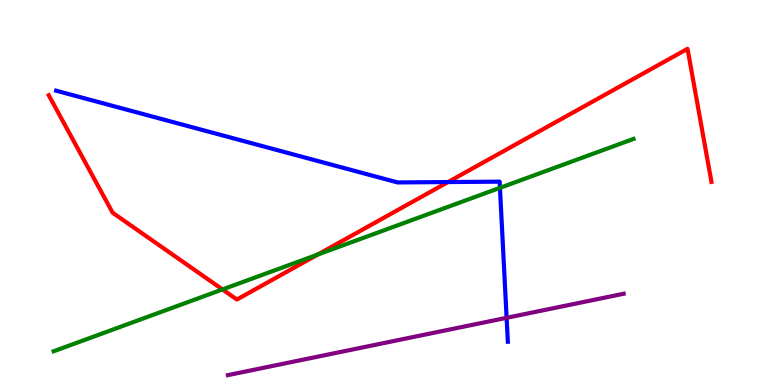[{'lines': ['blue', 'red'], 'intersections': [{'x': 5.78, 'y': 5.27}]}, {'lines': ['green', 'red'], 'intersections': [{'x': 2.87, 'y': 2.48}, {'x': 4.1, 'y': 3.39}]}, {'lines': ['purple', 'red'], 'intersections': []}, {'lines': ['blue', 'green'], 'intersections': [{'x': 6.45, 'y': 5.12}]}, {'lines': ['blue', 'purple'], 'intersections': [{'x': 6.54, 'y': 1.75}]}, {'lines': ['green', 'purple'], 'intersections': []}]